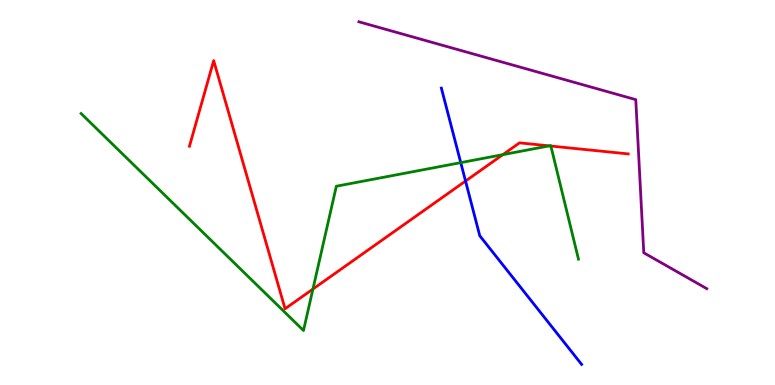[{'lines': ['blue', 'red'], 'intersections': [{'x': 6.01, 'y': 5.3}]}, {'lines': ['green', 'red'], 'intersections': [{'x': 4.04, 'y': 2.49}, {'x': 6.49, 'y': 5.98}, {'x': 7.09, 'y': 6.21}, {'x': 7.11, 'y': 6.21}]}, {'lines': ['purple', 'red'], 'intersections': []}, {'lines': ['blue', 'green'], 'intersections': [{'x': 5.95, 'y': 5.78}]}, {'lines': ['blue', 'purple'], 'intersections': []}, {'lines': ['green', 'purple'], 'intersections': []}]